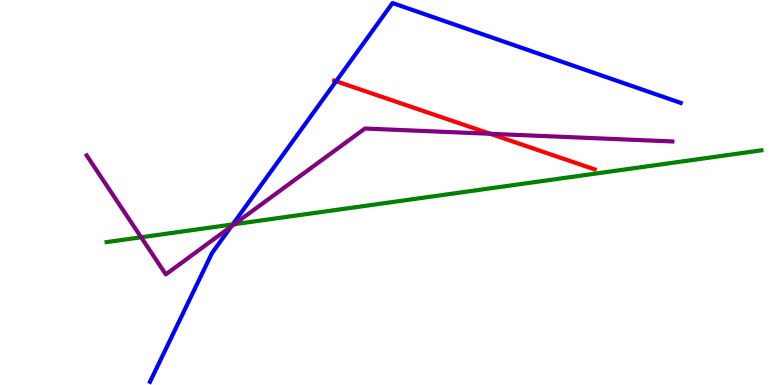[{'lines': ['blue', 'red'], 'intersections': [{'x': 4.34, 'y': 7.89}]}, {'lines': ['green', 'red'], 'intersections': []}, {'lines': ['purple', 'red'], 'intersections': [{'x': 6.32, 'y': 6.52}]}, {'lines': ['blue', 'green'], 'intersections': [{'x': 3.0, 'y': 4.17}]}, {'lines': ['blue', 'purple'], 'intersections': [{'x': 2.98, 'y': 4.12}]}, {'lines': ['green', 'purple'], 'intersections': [{'x': 1.82, 'y': 3.84}, {'x': 3.02, 'y': 4.18}]}]